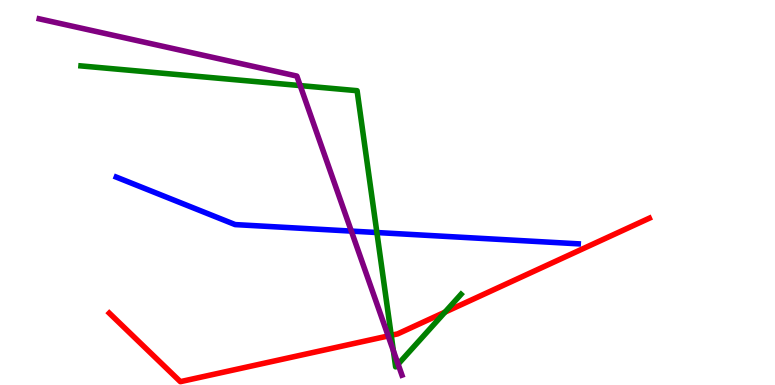[{'lines': ['blue', 'red'], 'intersections': []}, {'lines': ['green', 'red'], 'intersections': [{'x': 5.05, 'y': 1.29}, {'x': 5.74, 'y': 1.89}]}, {'lines': ['purple', 'red'], 'intersections': [{'x': 5.01, 'y': 1.27}]}, {'lines': ['blue', 'green'], 'intersections': [{'x': 4.86, 'y': 3.96}]}, {'lines': ['blue', 'purple'], 'intersections': [{'x': 4.53, 'y': 4.0}]}, {'lines': ['green', 'purple'], 'intersections': [{'x': 3.87, 'y': 7.78}, {'x': 5.08, 'y': 0.889}, {'x': 5.14, 'y': 0.541}]}]